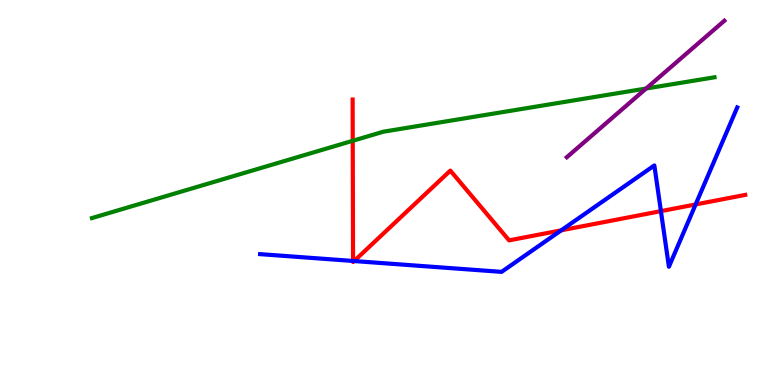[{'lines': ['blue', 'red'], 'intersections': [{'x': 4.56, 'y': 3.22}, {'x': 4.57, 'y': 3.22}, {'x': 7.24, 'y': 4.02}, {'x': 8.53, 'y': 4.52}, {'x': 8.98, 'y': 4.69}]}, {'lines': ['green', 'red'], 'intersections': [{'x': 4.55, 'y': 6.34}]}, {'lines': ['purple', 'red'], 'intersections': []}, {'lines': ['blue', 'green'], 'intersections': []}, {'lines': ['blue', 'purple'], 'intersections': []}, {'lines': ['green', 'purple'], 'intersections': [{'x': 8.34, 'y': 7.7}]}]